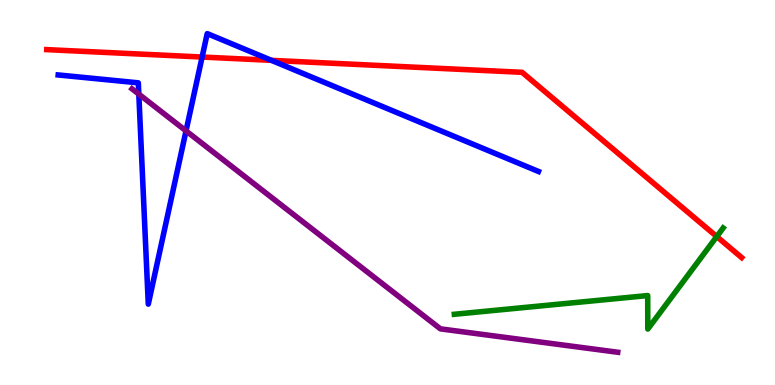[{'lines': ['blue', 'red'], 'intersections': [{'x': 2.61, 'y': 8.52}, {'x': 3.5, 'y': 8.43}]}, {'lines': ['green', 'red'], 'intersections': [{'x': 9.25, 'y': 3.86}]}, {'lines': ['purple', 'red'], 'intersections': []}, {'lines': ['blue', 'green'], 'intersections': []}, {'lines': ['blue', 'purple'], 'intersections': [{'x': 1.79, 'y': 7.55}, {'x': 2.4, 'y': 6.6}]}, {'lines': ['green', 'purple'], 'intersections': []}]